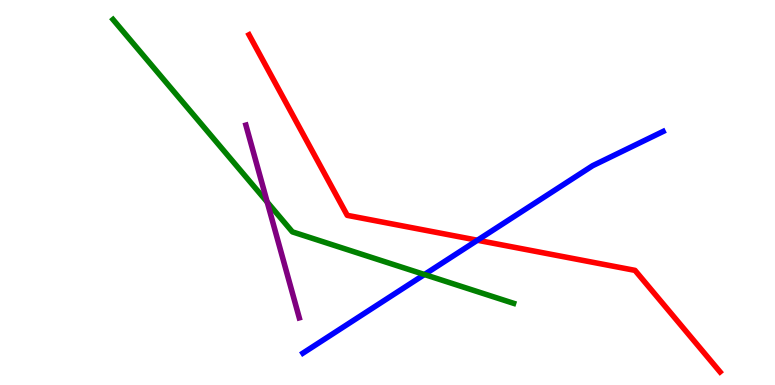[{'lines': ['blue', 'red'], 'intersections': [{'x': 6.16, 'y': 3.76}]}, {'lines': ['green', 'red'], 'intersections': []}, {'lines': ['purple', 'red'], 'intersections': []}, {'lines': ['blue', 'green'], 'intersections': [{'x': 5.48, 'y': 2.87}]}, {'lines': ['blue', 'purple'], 'intersections': []}, {'lines': ['green', 'purple'], 'intersections': [{'x': 3.45, 'y': 4.75}]}]